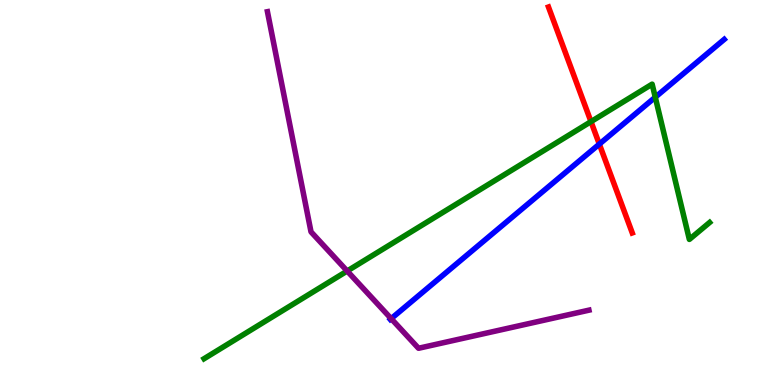[{'lines': ['blue', 'red'], 'intersections': [{'x': 7.73, 'y': 6.26}]}, {'lines': ['green', 'red'], 'intersections': [{'x': 7.63, 'y': 6.84}]}, {'lines': ['purple', 'red'], 'intersections': []}, {'lines': ['blue', 'green'], 'intersections': [{'x': 8.46, 'y': 7.48}]}, {'lines': ['blue', 'purple'], 'intersections': [{'x': 5.05, 'y': 1.72}]}, {'lines': ['green', 'purple'], 'intersections': [{'x': 4.48, 'y': 2.96}]}]